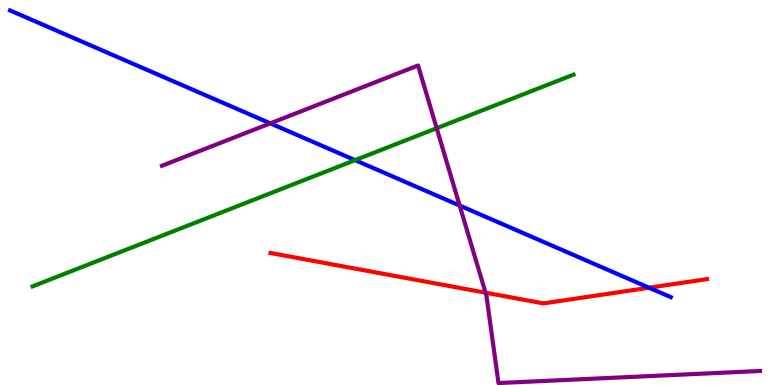[{'lines': ['blue', 'red'], 'intersections': [{'x': 8.37, 'y': 2.53}]}, {'lines': ['green', 'red'], 'intersections': []}, {'lines': ['purple', 'red'], 'intersections': [{'x': 6.27, 'y': 2.4}]}, {'lines': ['blue', 'green'], 'intersections': [{'x': 4.58, 'y': 5.84}]}, {'lines': ['blue', 'purple'], 'intersections': [{'x': 3.49, 'y': 6.8}, {'x': 5.93, 'y': 4.66}]}, {'lines': ['green', 'purple'], 'intersections': [{'x': 5.63, 'y': 6.67}]}]